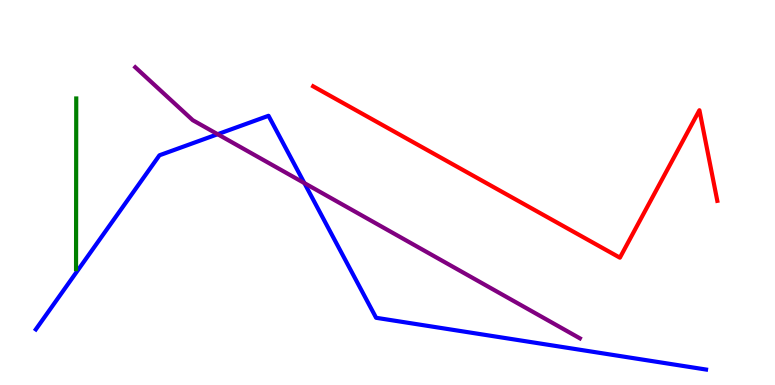[{'lines': ['blue', 'red'], 'intersections': []}, {'lines': ['green', 'red'], 'intersections': []}, {'lines': ['purple', 'red'], 'intersections': []}, {'lines': ['blue', 'green'], 'intersections': []}, {'lines': ['blue', 'purple'], 'intersections': [{'x': 2.81, 'y': 6.51}, {'x': 3.93, 'y': 5.24}]}, {'lines': ['green', 'purple'], 'intersections': []}]